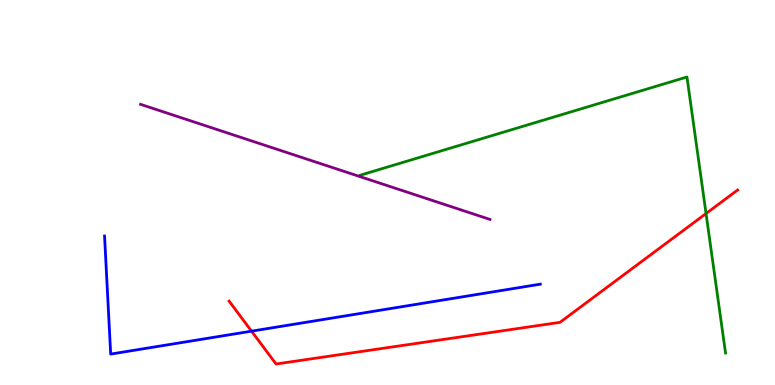[{'lines': ['blue', 'red'], 'intersections': [{'x': 3.25, 'y': 1.4}]}, {'lines': ['green', 'red'], 'intersections': [{'x': 9.11, 'y': 4.45}]}, {'lines': ['purple', 'red'], 'intersections': []}, {'lines': ['blue', 'green'], 'intersections': []}, {'lines': ['blue', 'purple'], 'intersections': []}, {'lines': ['green', 'purple'], 'intersections': []}]